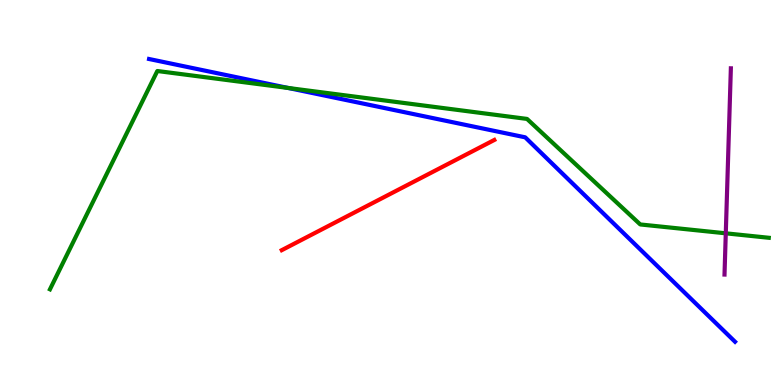[{'lines': ['blue', 'red'], 'intersections': []}, {'lines': ['green', 'red'], 'intersections': []}, {'lines': ['purple', 'red'], 'intersections': []}, {'lines': ['blue', 'green'], 'intersections': [{'x': 3.72, 'y': 7.72}]}, {'lines': ['blue', 'purple'], 'intersections': []}, {'lines': ['green', 'purple'], 'intersections': [{'x': 9.36, 'y': 3.94}]}]